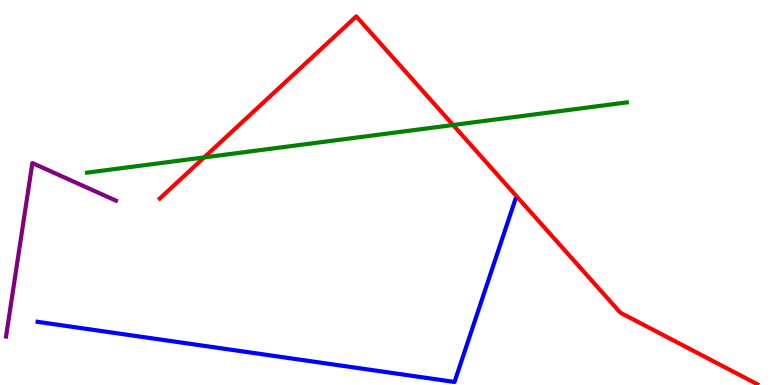[{'lines': ['blue', 'red'], 'intersections': []}, {'lines': ['green', 'red'], 'intersections': [{'x': 2.63, 'y': 5.91}, {'x': 5.85, 'y': 6.75}]}, {'lines': ['purple', 'red'], 'intersections': []}, {'lines': ['blue', 'green'], 'intersections': []}, {'lines': ['blue', 'purple'], 'intersections': []}, {'lines': ['green', 'purple'], 'intersections': []}]